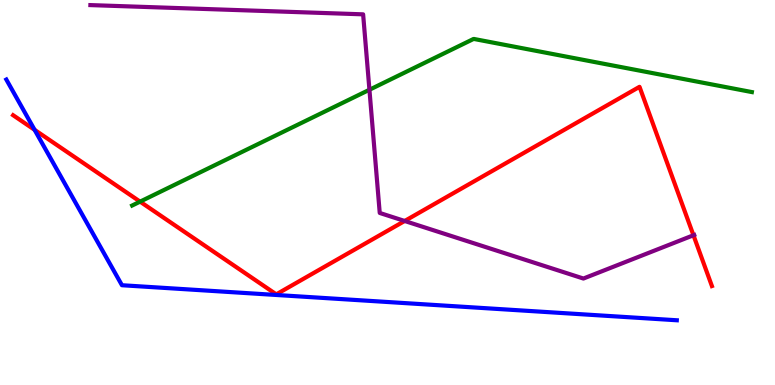[{'lines': ['blue', 'red'], 'intersections': [{'x': 0.446, 'y': 6.63}]}, {'lines': ['green', 'red'], 'intersections': [{'x': 1.81, 'y': 4.76}]}, {'lines': ['purple', 'red'], 'intersections': [{'x': 5.22, 'y': 4.26}, {'x': 8.95, 'y': 3.89}]}, {'lines': ['blue', 'green'], 'intersections': []}, {'lines': ['blue', 'purple'], 'intersections': []}, {'lines': ['green', 'purple'], 'intersections': [{'x': 4.77, 'y': 7.67}]}]